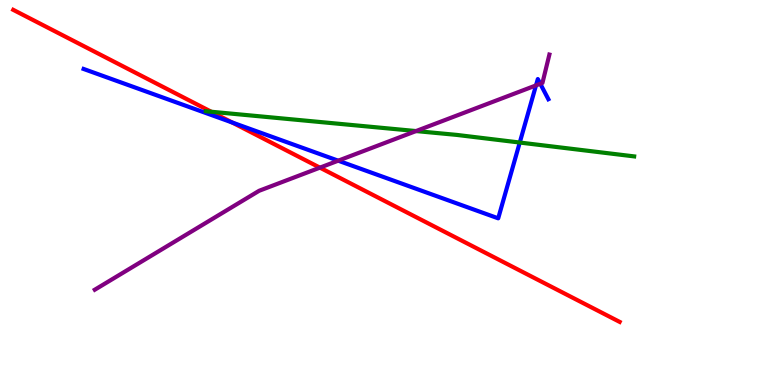[{'lines': ['blue', 'red'], 'intersections': [{'x': 2.99, 'y': 6.82}]}, {'lines': ['green', 'red'], 'intersections': [{'x': 2.73, 'y': 7.1}]}, {'lines': ['purple', 'red'], 'intersections': [{'x': 4.13, 'y': 5.65}]}, {'lines': ['blue', 'green'], 'intersections': [{'x': 6.71, 'y': 6.3}]}, {'lines': ['blue', 'purple'], 'intersections': [{'x': 4.36, 'y': 5.83}, {'x': 6.92, 'y': 7.78}, {'x': 6.97, 'y': 7.82}]}, {'lines': ['green', 'purple'], 'intersections': [{'x': 5.37, 'y': 6.6}]}]